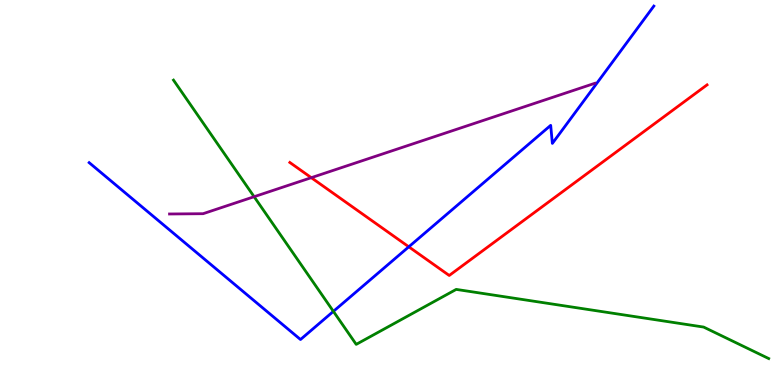[{'lines': ['blue', 'red'], 'intersections': [{'x': 5.27, 'y': 3.59}]}, {'lines': ['green', 'red'], 'intersections': []}, {'lines': ['purple', 'red'], 'intersections': [{'x': 4.02, 'y': 5.38}]}, {'lines': ['blue', 'green'], 'intersections': [{'x': 4.3, 'y': 1.91}]}, {'lines': ['blue', 'purple'], 'intersections': []}, {'lines': ['green', 'purple'], 'intersections': [{'x': 3.28, 'y': 4.89}]}]